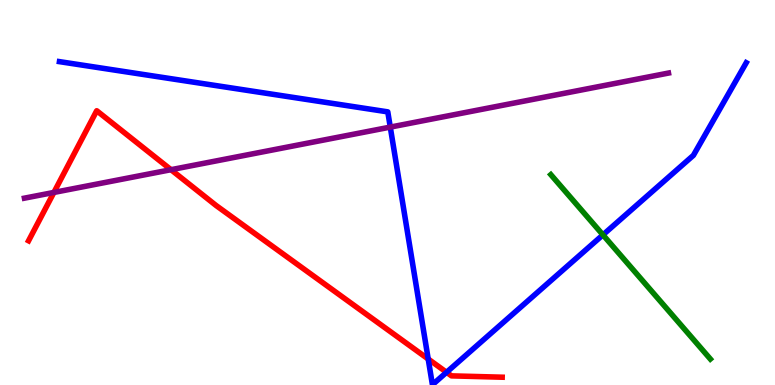[{'lines': ['blue', 'red'], 'intersections': [{'x': 5.53, 'y': 0.675}, {'x': 5.76, 'y': 0.33}]}, {'lines': ['green', 'red'], 'intersections': []}, {'lines': ['purple', 'red'], 'intersections': [{'x': 0.695, 'y': 5.0}, {'x': 2.21, 'y': 5.59}]}, {'lines': ['blue', 'green'], 'intersections': [{'x': 7.78, 'y': 3.9}]}, {'lines': ['blue', 'purple'], 'intersections': [{'x': 5.04, 'y': 6.7}]}, {'lines': ['green', 'purple'], 'intersections': []}]